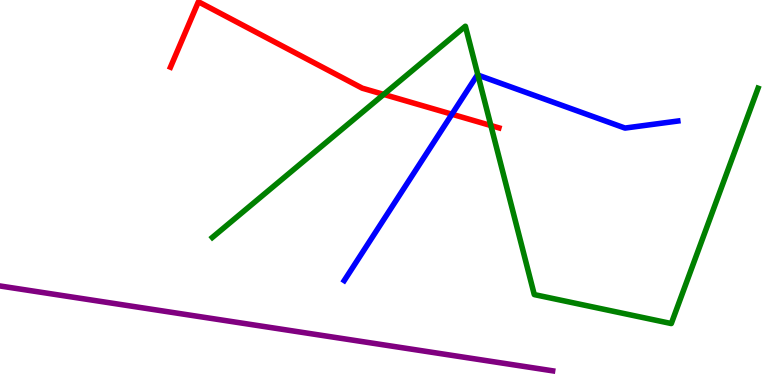[{'lines': ['blue', 'red'], 'intersections': [{'x': 5.83, 'y': 7.03}]}, {'lines': ['green', 'red'], 'intersections': [{'x': 4.95, 'y': 7.55}, {'x': 6.33, 'y': 6.74}]}, {'lines': ['purple', 'red'], 'intersections': []}, {'lines': ['blue', 'green'], 'intersections': [{'x': 6.17, 'y': 8.05}]}, {'lines': ['blue', 'purple'], 'intersections': []}, {'lines': ['green', 'purple'], 'intersections': []}]